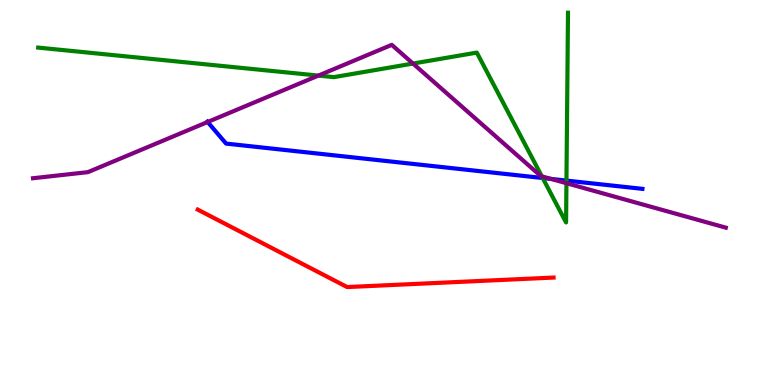[{'lines': ['blue', 'red'], 'intersections': []}, {'lines': ['green', 'red'], 'intersections': []}, {'lines': ['purple', 'red'], 'intersections': []}, {'lines': ['blue', 'green'], 'intersections': [{'x': 7.0, 'y': 5.38}, {'x': 7.31, 'y': 5.31}]}, {'lines': ['blue', 'purple'], 'intersections': [{'x': 2.68, 'y': 6.83}, {'x': 7.11, 'y': 5.35}]}, {'lines': ['green', 'purple'], 'intersections': [{'x': 4.11, 'y': 8.04}, {'x': 5.33, 'y': 8.35}, {'x': 6.99, 'y': 5.42}, {'x': 7.31, 'y': 5.24}]}]